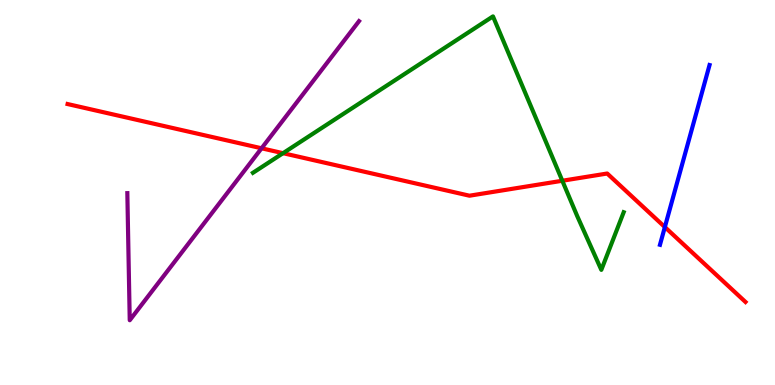[{'lines': ['blue', 'red'], 'intersections': [{'x': 8.58, 'y': 4.1}]}, {'lines': ['green', 'red'], 'intersections': [{'x': 3.65, 'y': 6.02}, {'x': 7.26, 'y': 5.31}]}, {'lines': ['purple', 'red'], 'intersections': [{'x': 3.38, 'y': 6.15}]}, {'lines': ['blue', 'green'], 'intersections': []}, {'lines': ['blue', 'purple'], 'intersections': []}, {'lines': ['green', 'purple'], 'intersections': []}]